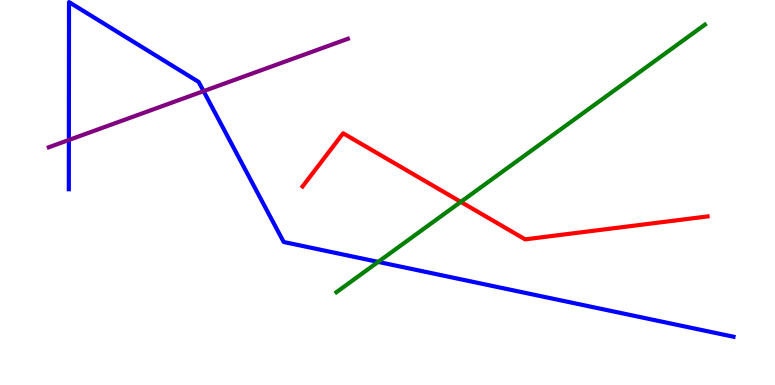[{'lines': ['blue', 'red'], 'intersections': []}, {'lines': ['green', 'red'], 'intersections': [{'x': 5.95, 'y': 4.76}]}, {'lines': ['purple', 'red'], 'intersections': []}, {'lines': ['blue', 'green'], 'intersections': [{'x': 4.88, 'y': 3.2}]}, {'lines': ['blue', 'purple'], 'intersections': [{'x': 0.889, 'y': 6.36}, {'x': 2.63, 'y': 7.63}]}, {'lines': ['green', 'purple'], 'intersections': []}]